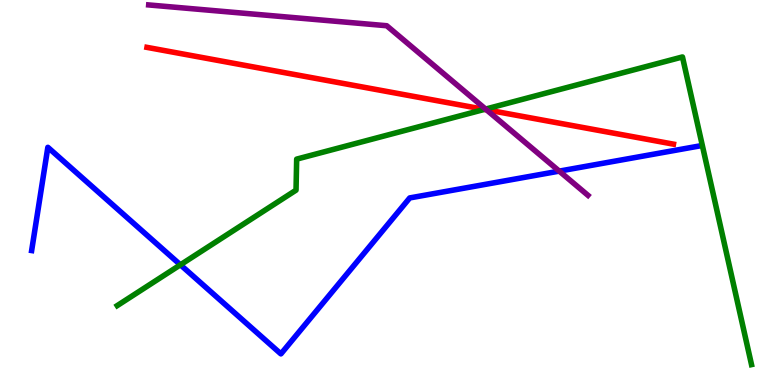[{'lines': ['blue', 'red'], 'intersections': []}, {'lines': ['green', 'red'], 'intersections': [{'x': 6.25, 'y': 7.16}]}, {'lines': ['purple', 'red'], 'intersections': [{'x': 6.28, 'y': 7.15}]}, {'lines': ['blue', 'green'], 'intersections': [{'x': 2.33, 'y': 3.12}]}, {'lines': ['blue', 'purple'], 'intersections': [{'x': 7.22, 'y': 5.56}]}, {'lines': ['green', 'purple'], 'intersections': [{'x': 6.27, 'y': 7.17}]}]